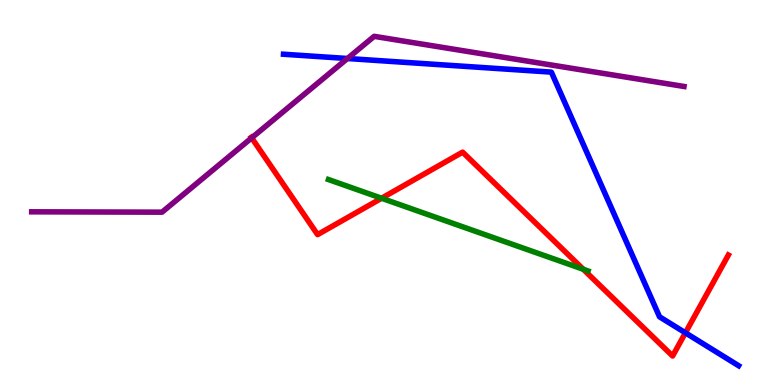[{'lines': ['blue', 'red'], 'intersections': [{'x': 8.84, 'y': 1.36}]}, {'lines': ['green', 'red'], 'intersections': [{'x': 4.92, 'y': 4.85}, {'x': 7.53, 'y': 3.01}]}, {'lines': ['purple', 'red'], 'intersections': [{'x': 3.25, 'y': 6.42}]}, {'lines': ['blue', 'green'], 'intersections': []}, {'lines': ['blue', 'purple'], 'intersections': [{'x': 4.48, 'y': 8.48}]}, {'lines': ['green', 'purple'], 'intersections': []}]